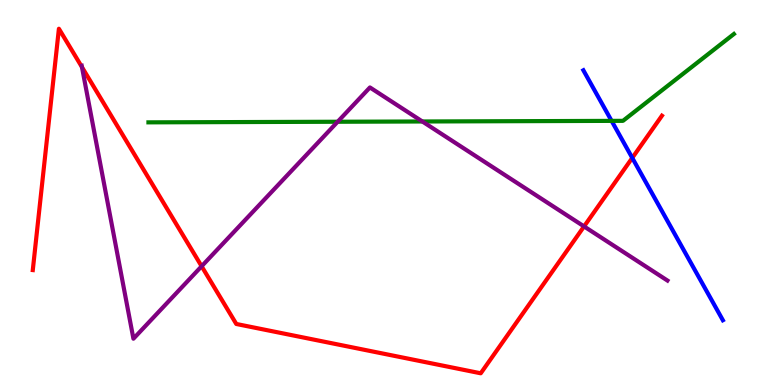[{'lines': ['blue', 'red'], 'intersections': [{'x': 8.16, 'y': 5.9}]}, {'lines': ['green', 'red'], 'intersections': []}, {'lines': ['purple', 'red'], 'intersections': [{'x': 1.06, 'y': 8.26}, {'x': 2.6, 'y': 3.08}, {'x': 7.54, 'y': 4.12}]}, {'lines': ['blue', 'green'], 'intersections': [{'x': 7.89, 'y': 6.86}]}, {'lines': ['blue', 'purple'], 'intersections': []}, {'lines': ['green', 'purple'], 'intersections': [{'x': 4.36, 'y': 6.84}, {'x': 5.45, 'y': 6.84}]}]